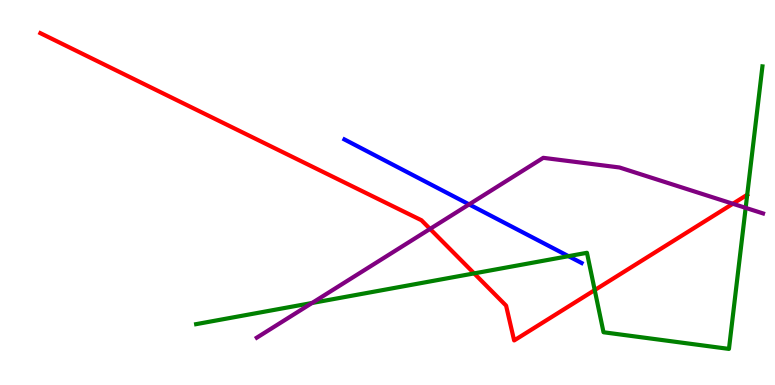[{'lines': ['blue', 'red'], 'intersections': []}, {'lines': ['green', 'red'], 'intersections': [{'x': 6.12, 'y': 2.9}, {'x': 7.67, 'y': 2.47}]}, {'lines': ['purple', 'red'], 'intersections': [{'x': 5.55, 'y': 4.05}, {'x': 9.46, 'y': 4.71}]}, {'lines': ['blue', 'green'], 'intersections': [{'x': 7.34, 'y': 3.35}]}, {'lines': ['blue', 'purple'], 'intersections': [{'x': 6.05, 'y': 4.69}]}, {'lines': ['green', 'purple'], 'intersections': [{'x': 4.03, 'y': 2.13}, {'x': 9.62, 'y': 4.6}]}]